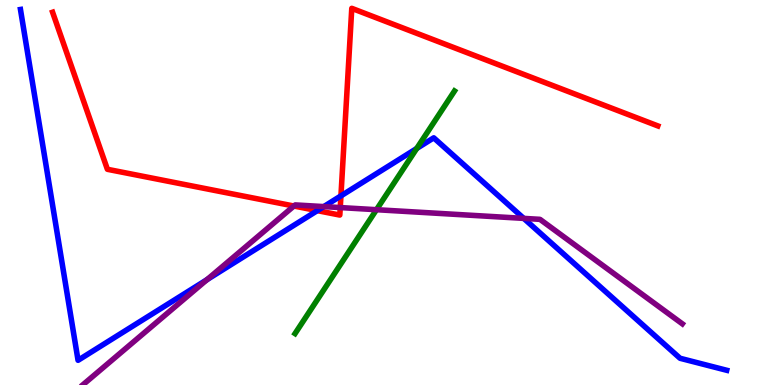[{'lines': ['blue', 'red'], 'intersections': [{'x': 4.09, 'y': 4.53}, {'x': 4.4, 'y': 4.91}]}, {'lines': ['green', 'red'], 'intersections': []}, {'lines': ['purple', 'red'], 'intersections': [{'x': 3.79, 'y': 4.65}, {'x': 4.39, 'y': 4.61}]}, {'lines': ['blue', 'green'], 'intersections': [{'x': 5.38, 'y': 6.14}]}, {'lines': ['blue', 'purple'], 'intersections': [{'x': 2.67, 'y': 2.74}, {'x': 4.18, 'y': 4.63}, {'x': 6.76, 'y': 4.33}]}, {'lines': ['green', 'purple'], 'intersections': [{'x': 4.86, 'y': 4.55}]}]